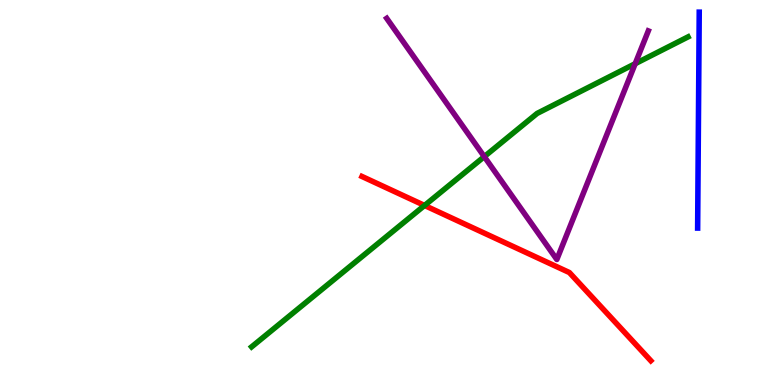[{'lines': ['blue', 'red'], 'intersections': []}, {'lines': ['green', 'red'], 'intersections': [{'x': 5.48, 'y': 4.66}]}, {'lines': ['purple', 'red'], 'intersections': []}, {'lines': ['blue', 'green'], 'intersections': []}, {'lines': ['blue', 'purple'], 'intersections': []}, {'lines': ['green', 'purple'], 'intersections': [{'x': 6.25, 'y': 5.93}, {'x': 8.2, 'y': 8.35}]}]